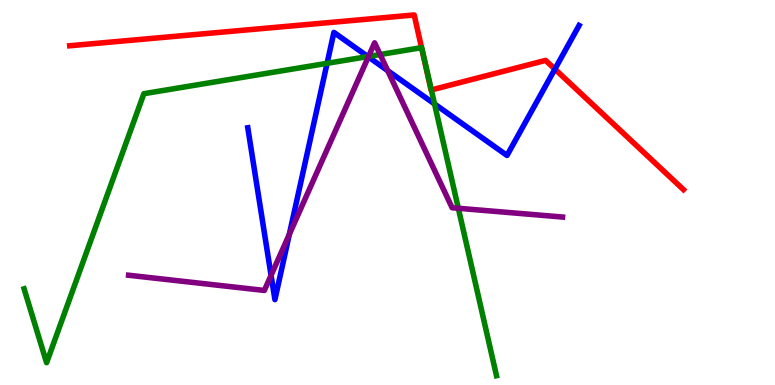[{'lines': ['blue', 'red'], 'intersections': [{'x': 7.16, 'y': 8.2}]}, {'lines': ['green', 'red'], 'intersections': [{'x': 5.44, 'y': 8.76}, {'x': 5.57, 'y': 7.66}]}, {'lines': ['purple', 'red'], 'intersections': []}, {'lines': ['blue', 'green'], 'intersections': [{'x': 4.22, 'y': 8.36}, {'x': 4.75, 'y': 8.53}, {'x': 5.61, 'y': 7.3}]}, {'lines': ['blue', 'purple'], 'intersections': [{'x': 3.5, 'y': 2.85}, {'x': 3.73, 'y': 3.91}, {'x': 4.75, 'y': 8.52}, {'x': 5.0, 'y': 8.16}]}, {'lines': ['green', 'purple'], 'intersections': [{'x': 4.76, 'y': 8.53}, {'x': 4.9, 'y': 8.58}, {'x': 5.91, 'y': 4.59}]}]